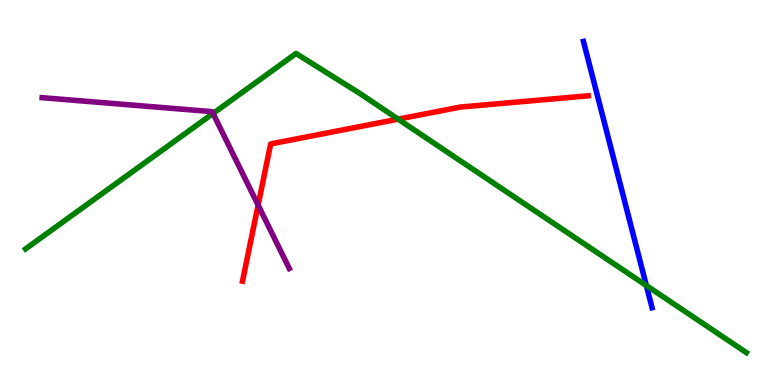[{'lines': ['blue', 'red'], 'intersections': []}, {'lines': ['green', 'red'], 'intersections': [{'x': 5.14, 'y': 6.91}]}, {'lines': ['purple', 'red'], 'intersections': [{'x': 3.33, 'y': 4.67}]}, {'lines': ['blue', 'green'], 'intersections': [{'x': 8.34, 'y': 2.58}]}, {'lines': ['blue', 'purple'], 'intersections': []}, {'lines': ['green', 'purple'], 'intersections': [{'x': 2.75, 'y': 7.05}]}]